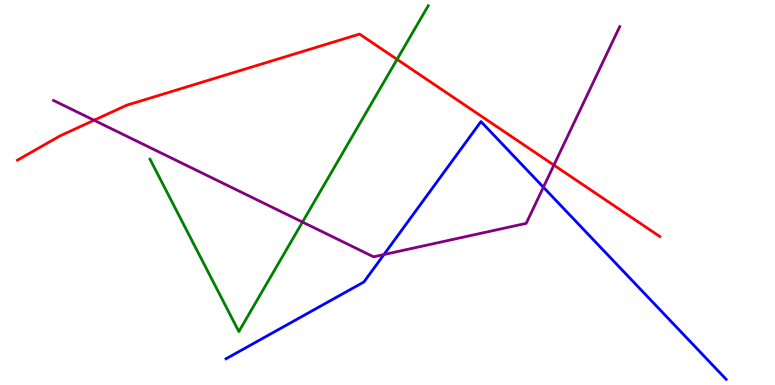[{'lines': ['blue', 'red'], 'intersections': []}, {'lines': ['green', 'red'], 'intersections': [{'x': 5.12, 'y': 8.46}]}, {'lines': ['purple', 'red'], 'intersections': [{'x': 1.21, 'y': 6.88}, {'x': 7.15, 'y': 5.71}]}, {'lines': ['blue', 'green'], 'intersections': []}, {'lines': ['blue', 'purple'], 'intersections': [{'x': 4.95, 'y': 3.39}, {'x': 7.01, 'y': 5.14}]}, {'lines': ['green', 'purple'], 'intersections': [{'x': 3.9, 'y': 4.23}]}]